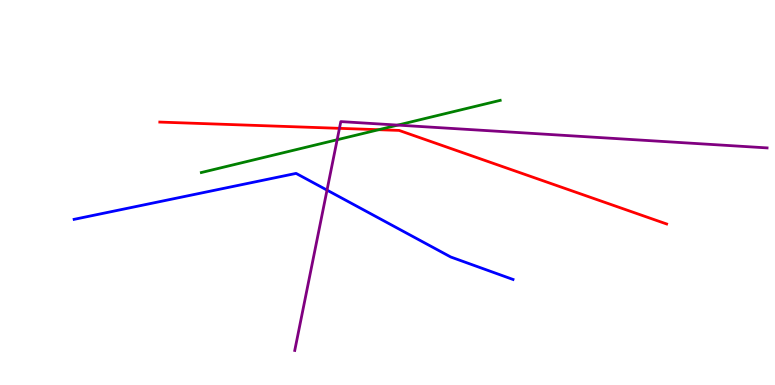[{'lines': ['blue', 'red'], 'intersections': []}, {'lines': ['green', 'red'], 'intersections': [{'x': 4.89, 'y': 6.63}]}, {'lines': ['purple', 'red'], 'intersections': [{'x': 4.38, 'y': 6.67}]}, {'lines': ['blue', 'green'], 'intersections': []}, {'lines': ['blue', 'purple'], 'intersections': [{'x': 4.22, 'y': 5.06}]}, {'lines': ['green', 'purple'], 'intersections': [{'x': 4.35, 'y': 6.37}, {'x': 5.13, 'y': 6.75}]}]